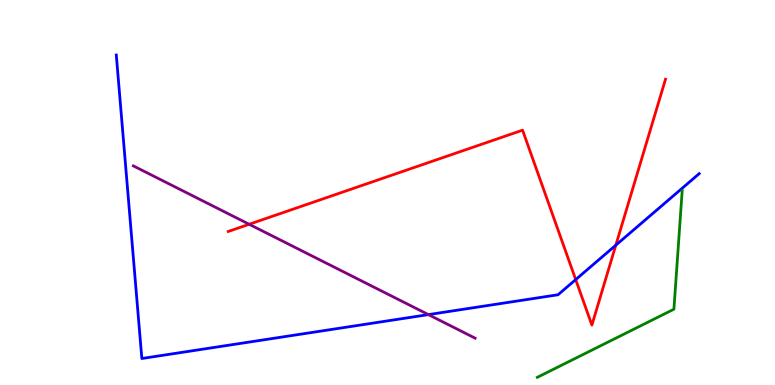[{'lines': ['blue', 'red'], 'intersections': [{'x': 7.43, 'y': 2.74}, {'x': 7.95, 'y': 3.63}]}, {'lines': ['green', 'red'], 'intersections': []}, {'lines': ['purple', 'red'], 'intersections': [{'x': 3.22, 'y': 4.17}]}, {'lines': ['blue', 'green'], 'intersections': []}, {'lines': ['blue', 'purple'], 'intersections': [{'x': 5.53, 'y': 1.83}]}, {'lines': ['green', 'purple'], 'intersections': []}]